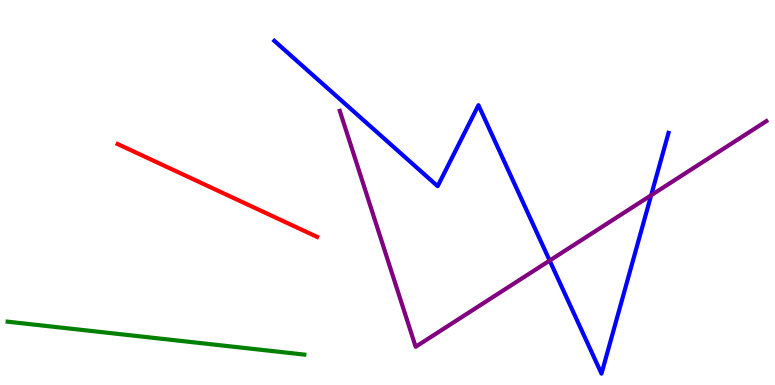[{'lines': ['blue', 'red'], 'intersections': []}, {'lines': ['green', 'red'], 'intersections': []}, {'lines': ['purple', 'red'], 'intersections': []}, {'lines': ['blue', 'green'], 'intersections': []}, {'lines': ['blue', 'purple'], 'intersections': [{'x': 7.09, 'y': 3.23}, {'x': 8.4, 'y': 4.93}]}, {'lines': ['green', 'purple'], 'intersections': []}]